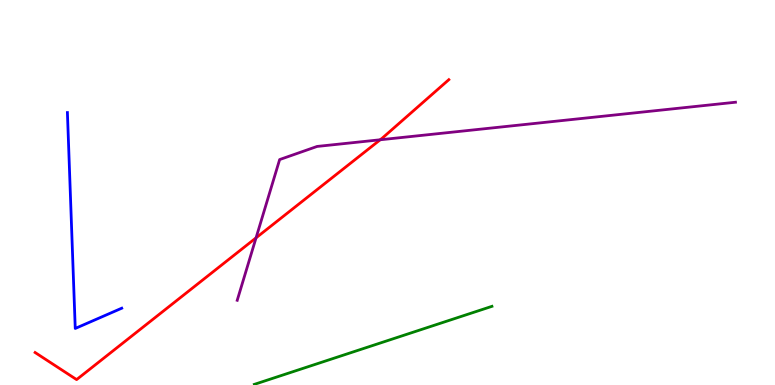[{'lines': ['blue', 'red'], 'intersections': []}, {'lines': ['green', 'red'], 'intersections': []}, {'lines': ['purple', 'red'], 'intersections': [{'x': 3.3, 'y': 3.82}, {'x': 4.91, 'y': 6.37}]}, {'lines': ['blue', 'green'], 'intersections': []}, {'lines': ['blue', 'purple'], 'intersections': []}, {'lines': ['green', 'purple'], 'intersections': []}]